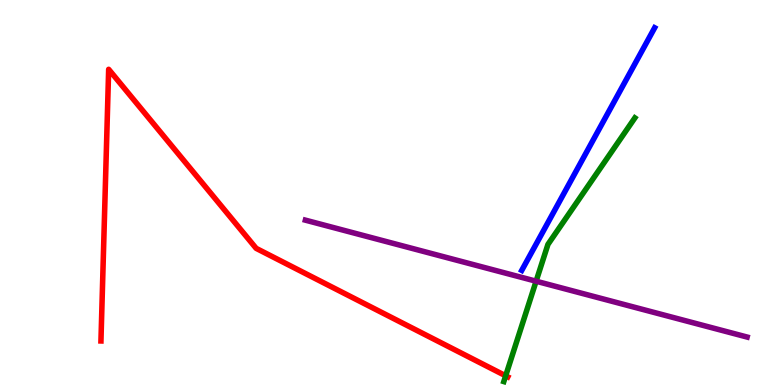[{'lines': ['blue', 'red'], 'intersections': []}, {'lines': ['green', 'red'], 'intersections': [{'x': 6.52, 'y': 0.239}]}, {'lines': ['purple', 'red'], 'intersections': []}, {'lines': ['blue', 'green'], 'intersections': []}, {'lines': ['blue', 'purple'], 'intersections': []}, {'lines': ['green', 'purple'], 'intersections': [{'x': 6.92, 'y': 2.7}]}]